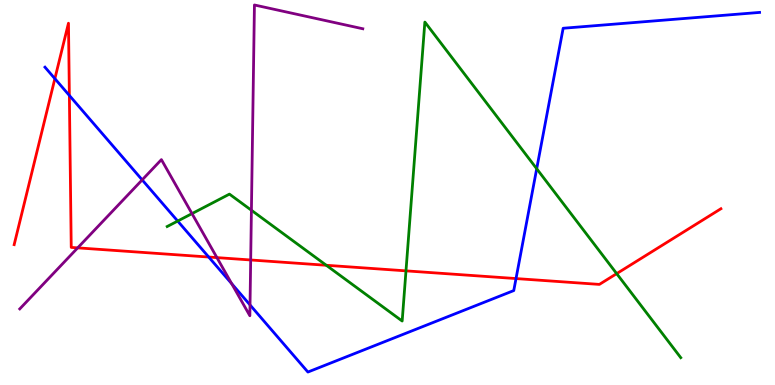[{'lines': ['blue', 'red'], 'intersections': [{'x': 0.708, 'y': 7.96}, {'x': 0.895, 'y': 7.52}, {'x': 2.69, 'y': 3.32}, {'x': 6.66, 'y': 2.76}]}, {'lines': ['green', 'red'], 'intersections': [{'x': 4.21, 'y': 3.11}, {'x': 5.24, 'y': 2.96}, {'x': 7.96, 'y': 2.89}]}, {'lines': ['purple', 'red'], 'intersections': [{'x': 1.0, 'y': 3.56}, {'x': 2.8, 'y': 3.31}, {'x': 3.23, 'y': 3.25}]}, {'lines': ['blue', 'green'], 'intersections': [{'x': 2.29, 'y': 4.26}, {'x': 6.93, 'y': 5.62}]}, {'lines': ['blue', 'purple'], 'intersections': [{'x': 1.83, 'y': 5.33}, {'x': 2.99, 'y': 2.63}, {'x': 3.23, 'y': 2.08}]}, {'lines': ['green', 'purple'], 'intersections': [{'x': 2.48, 'y': 4.45}, {'x': 3.24, 'y': 4.54}]}]